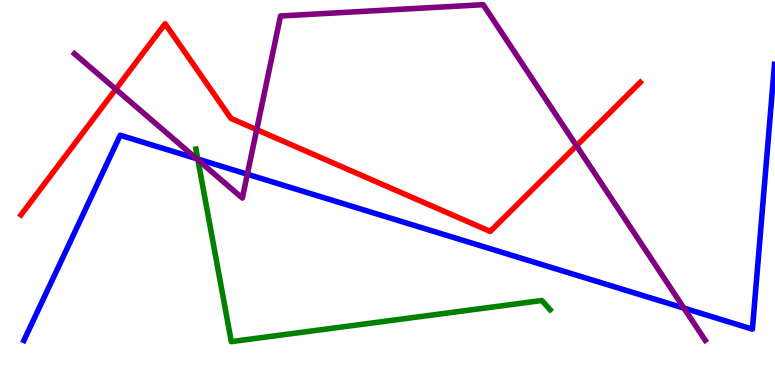[{'lines': ['blue', 'red'], 'intersections': []}, {'lines': ['green', 'red'], 'intersections': []}, {'lines': ['purple', 'red'], 'intersections': [{'x': 1.49, 'y': 7.68}, {'x': 3.31, 'y': 6.63}, {'x': 7.44, 'y': 6.22}]}, {'lines': ['blue', 'green'], 'intersections': [{'x': 2.55, 'y': 5.87}]}, {'lines': ['blue', 'purple'], 'intersections': [{'x': 2.53, 'y': 5.88}, {'x': 3.19, 'y': 5.47}, {'x': 8.82, 'y': 2.0}]}, {'lines': ['green', 'purple'], 'intersections': [{'x': 2.55, 'y': 5.85}]}]